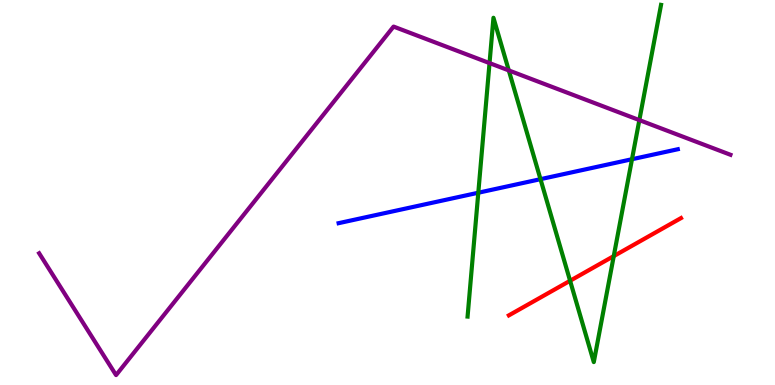[{'lines': ['blue', 'red'], 'intersections': []}, {'lines': ['green', 'red'], 'intersections': [{'x': 7.36, 'y': 2.71}, {'x': 7.92, 'y': 3.35}]}, {'lines': ['purple', 'red'], 'intersections': []}, {'lines': ['blue', 'green'], 'intersections': [{'x': 6.17, 'y': 4.99}, {'x': 6.97, 'y': 5.35}, {'x': 8.15, 'y': 5.86}]}, {'lines': ['blue', 'purple'], 'intersections': []}, {'lines': ['green', 'purple'], 'intersections': [{'x': 6.32, 'y': 8.36}, {'x': 6.57, 'y': 8.17}, {'x': 8.25, 'y': 6.88}]}]